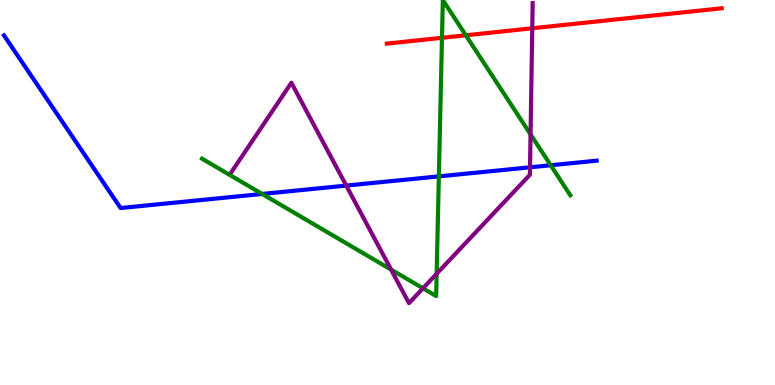[{'lines': ['blue', 'red'], 'intersections': []}, {'lines': ['green', 'red'], 'intersections': [{'x': 5.7, 'y': 9.02}, {'x': 6.01, 'y': 9.08}]}, {'lines': ['purple', 'red'], 'intersections': [{'x': 6.87, 'y': 9.27}]}, {'lines': ['blue', 'green'], 'intersections': [{'x': 3.38, 'y': 4.96}, {'x': 5.66, 'y': 5.42}, {'x': 7.11, 'y': 5.71}]}, {'lines': ['blue', 'purple'], 'intersections': [{'x': 4.47, 'y': 5.18}, {'x': 6.84, 'y': 5.65}]}, {'lines': ['green', 'purple'], 'intersections': [{'x': 5.05, 'y': 3.0}, {'x': 5.46, 'y': 2.51}, {'x': 5.63, 'y': 2.89}, {'x': 6.85, 'y': 6.51}]}]